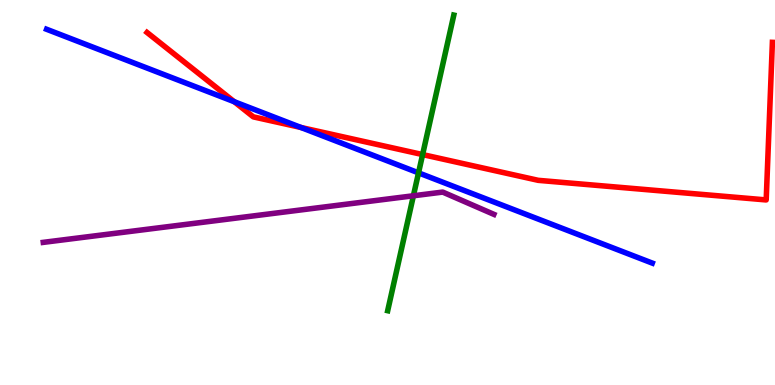[{'lines': ['blue', 'red'], 'intersections': [{'x': 3.02, 'y': 7.36}, {'x': 3.88, 'y': 6.69}]}, {'lines': ['green', 'red'], 'intersections': [{'x': 5.45, 'y': 5.99}]}, {'lines': ['purple', 'red'], 'intersections': []}, {'lines': ['blue', 'green'], 'intersections': [{'x': 5.4, 'y': 5.51}]}, {'lines': ['blue', 'purple'], 'intersections': []}, {'lines': ['green', 'purple'], 'intersections': [{'x': 5.33, 'y': 4.91}]}]